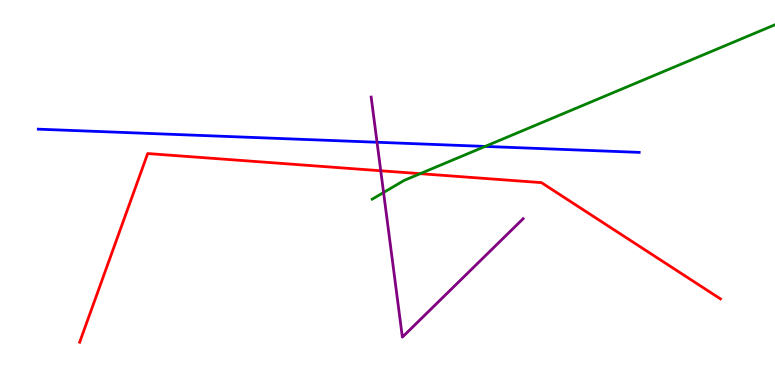[{'lines': ['blue', 'red'], 'intersections': []}, {'lines': ['green', 'red'], 'intersections': [{'x': 5.42, 'y': 5.49}]}, {'lines': ['purple', 'red'], 'intersections': [{'x': 4.91, 'y': 5.56}]}, {'lines': ['blue', 'green'], 'intersections': [{'x': 6.26, 'y': 6.2}]}, {'lines': ['blue', 'purple'], 'intersections': [{'x': 4.86, 'y': 6.31}]}, {'lines': ['green', 'purple'], 'intersections': [{'x': 4.95, 'y': 5.0}]}]